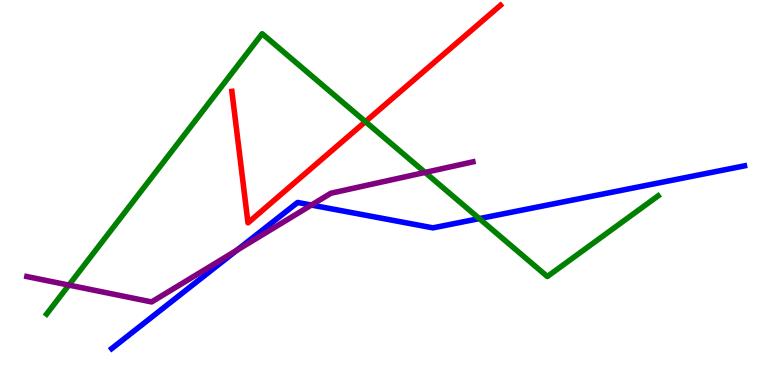[{'lines': ['blue', 'red'], 'intersections': []}, {'lines': ['green', 'red'], 'intersections': [{'x': 4.72, 'y': 6.84}]}, {'lines': ['purple', 'red'], 'intersections': []}, {'lines': ['blue', 'green'], 'intersections': [{'x': 6.18, 'y': 4.32}]}, {'lines': ['blue', 'purple'], 'intersections': [{'x': 3.05, 'y': 3.5}, {'x': 4.02, 'y': 4.67}]}, {'lines': ['green', 'purple'], 'intersections': [{'x': 0.889, 'y': 2.59}, {'x': 5.48, 'y': 5.52}]}]